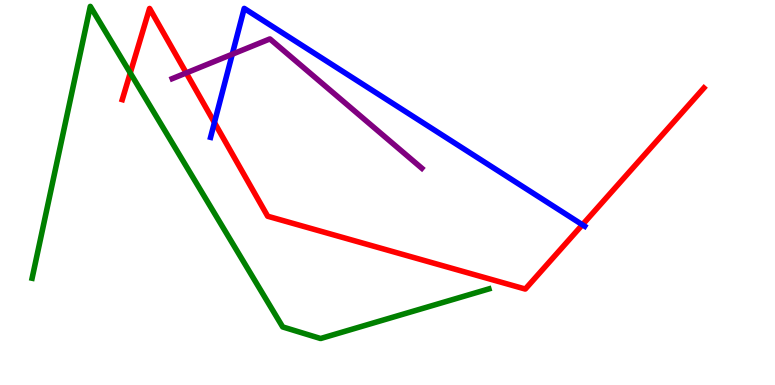[{'lines': ['blue', 'red'], 'intersections': [{'x': 2.77, 'y': 6.82}, {'x': 7.51, 'y': 4.16}]}, {'lines': ['green', 'red'], 'intersections': [{'x': 1.68, 'y': 8.1}]}, {'lines': ['purple', 'red'], 'intersections': [{'x': 2.4, 'y': 8.11}]}, {'lines': ['blue', 'green'], 'intersections': []}, {'lines': ['blue', 'purple'], 'intersections': [{'x': 3.0, 'y': 8.59}]}, {'lines': ['green', 'purple'], 'intersections': []}]